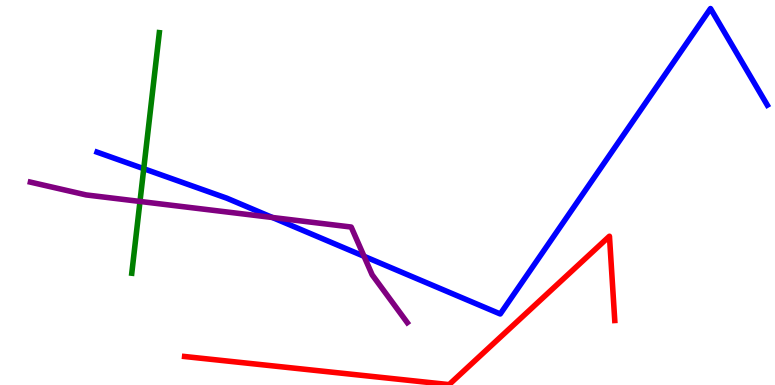[{'lines': ['blue', 'red'], 'intersections': []}, {'lines': ['green', 'red'], 'intersections': []}, {'lines': ['purple', 'red'], 'intersections': []}, {'lines': ['blue', 'green'], 'intersections': [{'x': 1.85, 'y': 5.62}]}, {'lines': ['blue', 'purple'], 'intersections': [{'x': 3.51, 'y': 4.35}, {'x': 4.7, 'y': 3.34}]}, {'lines': ['green', 'purple'], 'intersections': [{'x': 1.81, 'y': 4.77}]}]